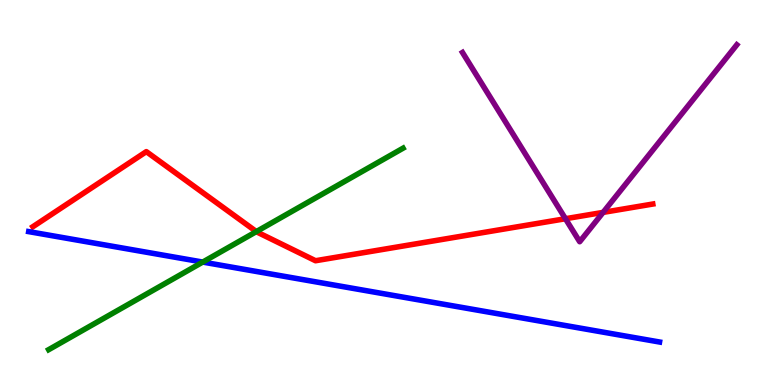[{'lines': ['blue', 'red'], 'intersections': []}, {'lines': ['green', 'red'], 'intersections': [{'x': 3.31, 'y': 3.98}]}, {'lines': ['purple', 'red'], 'intersections': [{'x': 7.3, 'y': 4.32}, {'x': 7.78, 'y': 4.48}]}, {'lines': ['blue', 'green'], 'intersections': [{'x': 2.62, 'y': 3.19}]}, {'lines': ['blue', 'purple'], 'intersections': []}, {'lines': ['green', 'purple'], 'intersections': []}]